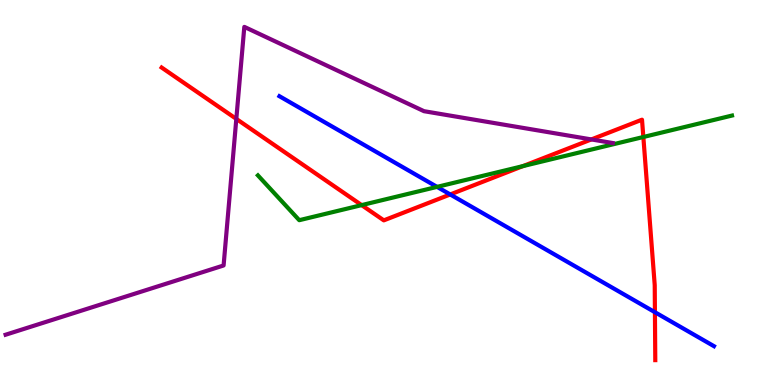[{'lines': ['blue', 'red'], 'intersections': [{'x': 5.81, 'y': 4.95}, {'x': 8.45, 'y': 1.89}]}, {'lines': ['green', 'red'], 'intersections': [{'x': 4.67, 'y': 4.67}, {'x': 6.75, 'y': 5.69}, {'x': 8.3, 'y': 6.44}]}, {'lines': ['purple', 'red'], 'intersections': [{'x': 3.05, 'y': 6.91}, {'x': 7.63, 'y': 6.38}]}, {'lines': ['blue', 'green'], 'intersections': [{'x': 5.64, 'y': 5.15}]}, {'lines': ['blue', 'purple'], 'intersections': []}, {'lines': ['green', 'purple'], 'intersections': []}]